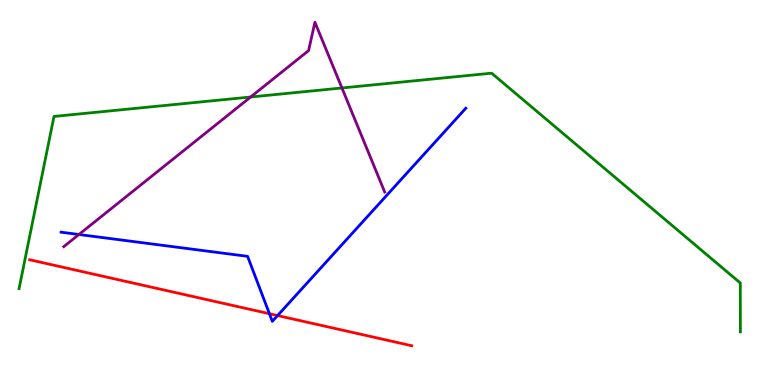[{'lines': ['blue', 'red'], 'intersections': [{'x': 3.48, 'y': 1.85}, {'x': 3.58, 'y': 1.8}]}, {'lines': ['green', 'red'], 'intersections': []}, {'lines': ['purple', 'red'], 'intersections': []}, {'lines': ['blue', 'green'], 'intersections': []}, {'lines': ['blue', 'purple'], 'intersections': [{'x': 1.02, 'y': 3.91}]}, {'lines': ['green', 'purple'], 'intersections': [{'x': 3.23, 'y': 7.48}, {'x': 4.41, 'y': 7.72}]}]